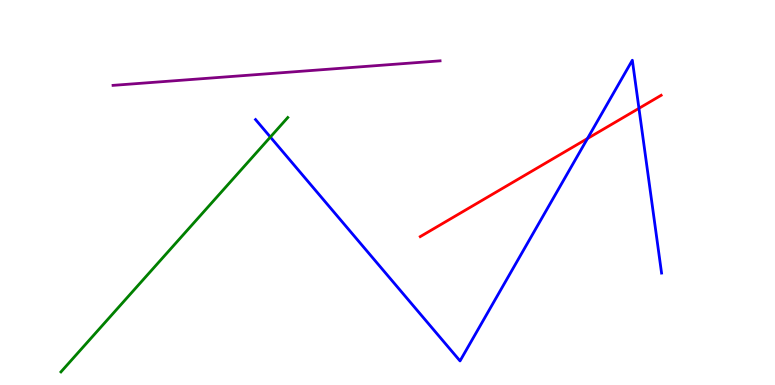[{'lines': ['blue', 'red'], 'intersections': [{'x': 7.58, 'y': 6.4}, {'x': 8.24, 'y': 7.19}]}, {'lines': ['green', 'red'], 'intersections': []}, {'lines': ['purple', 'red'], 'intersections': []}, {'lines': ['blue', 'green'], 'intersections': [{'x': 3.49, 'y': 6.44}]}, {'lines': ['blue', 'purple'], 'intersections': []}, {'lines': ['green', 'purple'], 'intersections': []}]